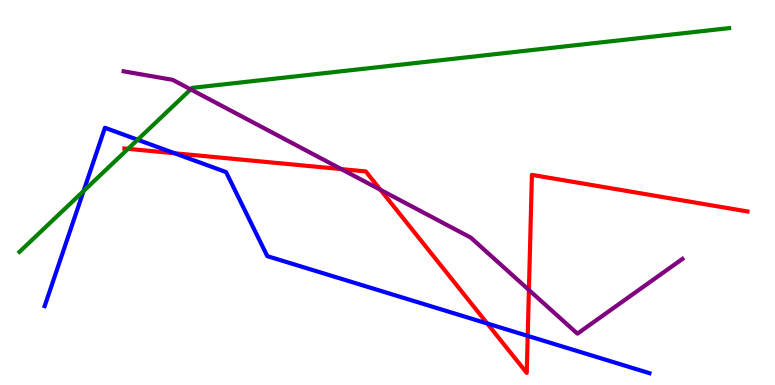[{'lines': ['blue', 'red'], 'intersections': [{'x': 2.25, 'y': 6.02}, {'x': 6.29, 'y': 1.6}, {'x': 6.81, 'y': 1.28}]}, {'lines': ['green', 'red'], 'intersections': [{'x': 1.65, 'y': 6.13}]}, {'lines': ['purple', 'red'], 'intersections': [{'x': 4.4, 'y': 5.61}, {'x': 4.91, 'y': 5.07}, {'x': 6.82, 'y': 2.47}]}, {'lines': ['blue', 'green'], 'intersections': [{'x': 1.08, 'y': 5.04}, {'x': 1.78, 'y': 6.37}]}, {'lines': ['blue', 'purple'], 'intersections': []}, {'lines': ['green', 'purple'], 'intersections': [{'x': 2.46, 'y': 7.68}]}]